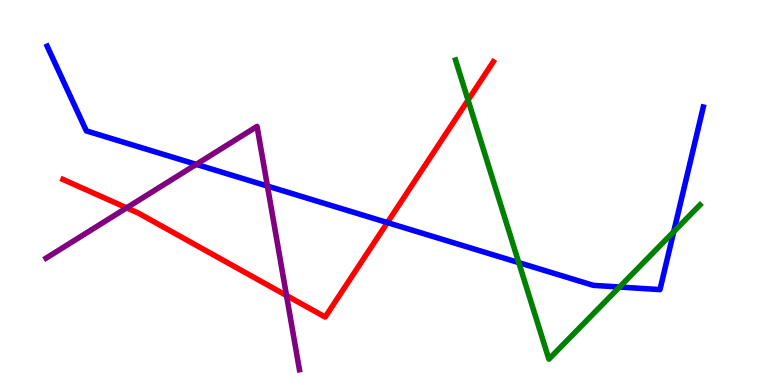[{'lines': ['blue', 'red'], 'intersections': [{'x': 5.0, 'y': 4.22}]}, {'lines': ['green', 'red'], 'intersections': [{'x': 6.04, 'y': 7.4}]}, {'lines': ['purple', 'red'], 'intersections': [{'x': 1.63, 'y': 4.6}, {'x': 3.7, 'y': 2.32}]}, {'lines': ['blue', 'green'], 'intersections': [{'x': 6.69, 'y': 3.18}, {'x': 7.99, 'y': 2.54}, {'x': 8.69, 'y': 3.98}]}, {'lines': ['blue', 'purple'], 'intersections': [{'x': 2.53, 'y': 5.73}, {'x': 3.45, 'y': 5.17}]}, {'lines': ['green', 'purple'], 'intersections': []}]